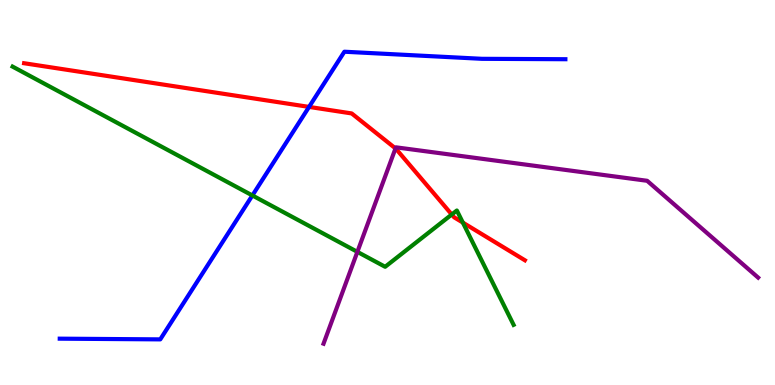[{'lines': ['blue', 'red'], 'intersections': [{'x': 3.99, 'y': 7.22}]}, {'lines': ['green', 'red'], 'intersections': [{'x': 5.83, 'y': 4.43}, {'x': 5.97, 'y': 4.22}]}, {'lines': ['purple', 'red'], 'intersections': [{'x': 5.1, 'y': 6.14}]}, {'lines': ['blue', 'green'], 'intersections': [{'x': 3.26, 'y': 4.92}]}, {'lines': ['blue', 'purple'], 'intersections': []}, {'lines': ['green', 'purple'], 'intersections': [{'x': 4.61, 'y': 3.46}]}]